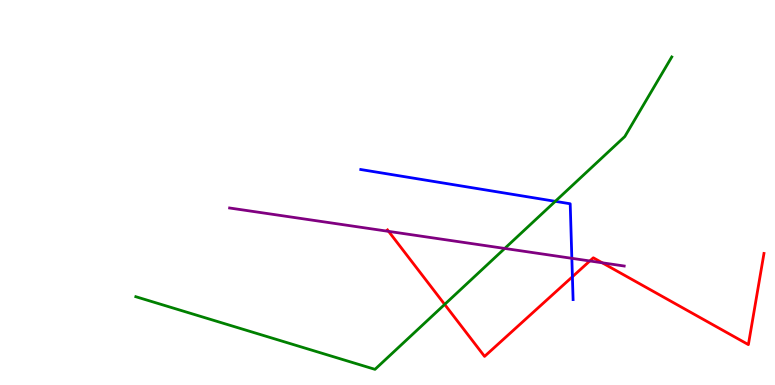[{'lines': ['blue', 'red'], 'intersections': [{'x': 7.39, 'y': 2.81}]}, {'lines': ['green', 'red'], 'intersections': [{'x': 5.74, 'y': 2.09}]}, {'lines': ['purple', 'red'], 'intersections': [{'x': 5.01, 'y': 3.99}, {'x': 7.61, 'y': 3.22}, {'x': 7.77, 'y': 3.17}]}, {'lines': ['blue', 'green'], 'intersections': [{'x': 7.16, 'y': 4.77}]}, {'lines': ['blue', 'purple'], 'intersections': [{'x': 7.38, 'y': 3.29}]}, {'lines': ['green', 'purple'], 'intersections': [{'x': 6.51, 'y': 3.55}]}]